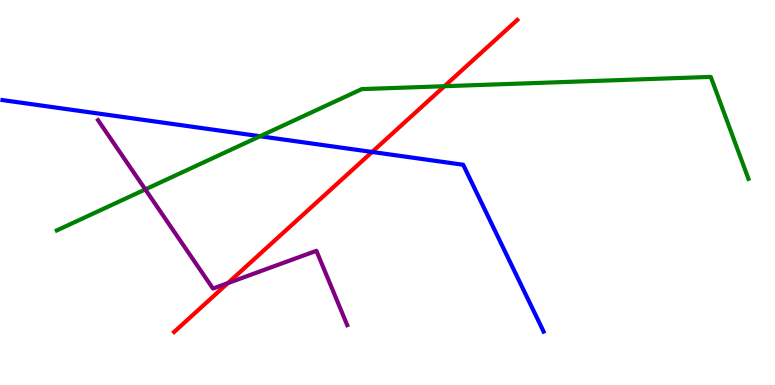[{'lines': ['blue', 'red'], 'intersections': [{'x': 4.8, 'y': 6.05}]}, {'lines': ['green', 'red'], 'intersections': [{'x': 5.73, 'y': 7.76}]}, {'lines': ['purple', 'red'], 'intersections': [{'x': 2.94, 'y': 2.65}]}, {'lines': ['blue', 'green'], 'intersections': [{'x': 3.36, 'y': 6.46}]}, {'lines': ['blue', 'purple'], 'intersections': []}, {'lines': ['green', 'purple'], 'intersections': [{'x': 1.87, 'y': 5.08}]}]